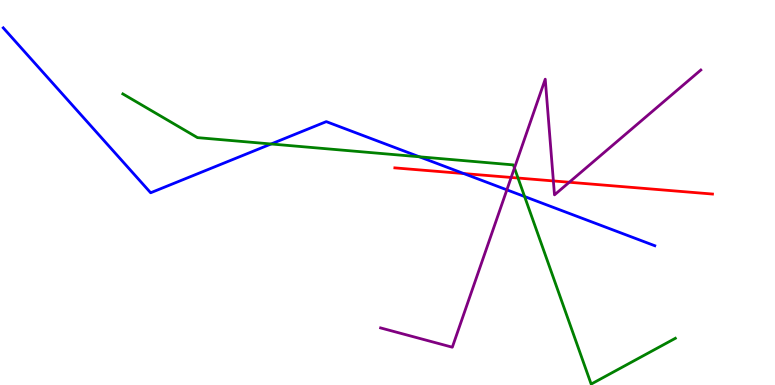[{'lines': ['blue', 'red'], 'intersections': [{'x': 5.98, 'y': 5.49}]}, {'lines': ['green', 'red'], 'intersections': [{'x': 6.68, 'y': 5.38}]}, {'lines': ['purple', 'red'], 'intersections': [{'x': 6.6, 'y': 5.39}, {'x': 7.14, 'y': 5.3}, {'x': 7.35, 'y': 5.27}]}, {'lines': ['blue', 'green'], 'intersections': [{'x': 3.5, 'y': 6.26}, {'x': 5.41, 'y': 5.93}, {'x': 6.77, 'y': 4.9}]}, {'lines': ['blue', 'purple'], 'intersections': [{'x': 6.54, 'y': 5.07}]}, {'lines': ['green', 'purple'], 'intersections': [{'x': 6.64, 'y': 5.64}]}]